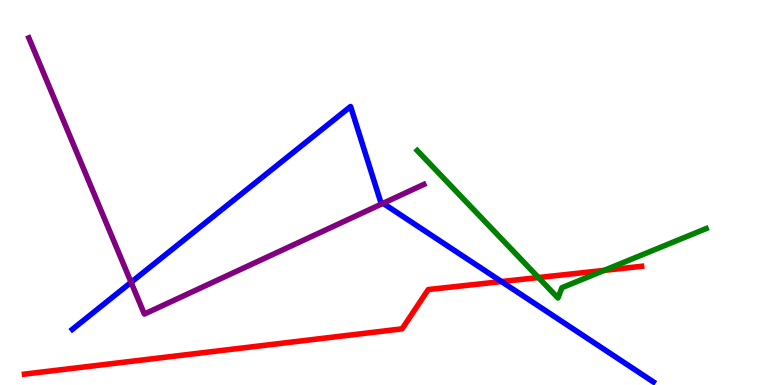[{'lines': ['blue', 'red'], 'intersections': [{'x': 6.47, 'y': 2.69}]}, {'lines': ['green', 'red'], 'intersections': [{'x': 6.95, 'y': 2.79}, {'x': 7.8, 'y': 2.98}]}, {'lines': ['purple', 'red'], 'intersections': []}, {'lines': ['blue', 'green'], 'intersections': []}, {'lines': ['blue', 'purple'], 'intersections': [{'x': 1.69, 'y': 2.67}, {'x': 4.94, 'y': 4.72}]}, {'lines': ['green', 'purple'], 'intersections': []}]